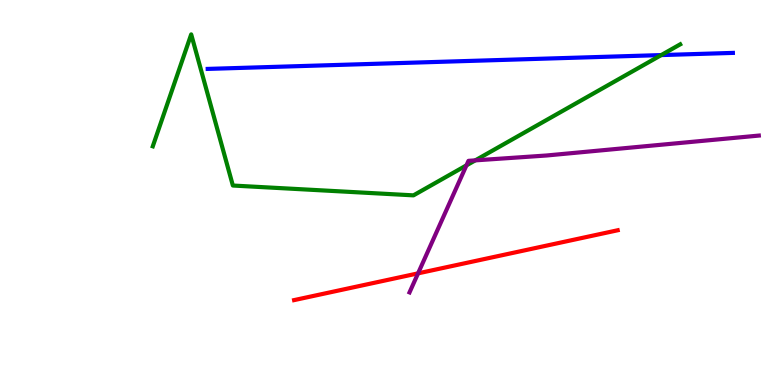[{'lines': ['blue', 'red'], 'intersections': []}, {'lines': ['green', 'red'], 'intersections': []}, {'lines': ['purple', 'red'], 'intersections': [{'x': 5.39, 'y': 2.9}]}, {'lines': ['blue', 'green'], 'intersections': [{'x': 8.53, 'y': 8.57}]}, {'lines': ['blue', 'purple'], 'intersections': []}, {'lines': ['green', 'purple'], 'intersections': [{'x': 6.02, 'y': 5.7}, {'x': 6.13, 'y': 5.83}]}]